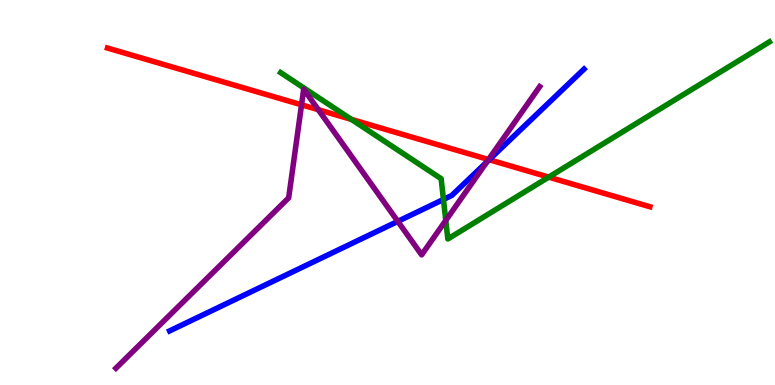[{'lines': ['blue', 'red'], 'intersections': [{'x': 6.31, 'y': 5.85}]}, {'lines': ['green', 'red'], 'intersections': [{'x': 4.53, 'y': 6.9}, {'x': 7.08, 'y': 5.4}]}, {'lines': ['purple', 'red'], 'intersections': [{'x': 3.89, 'y': 7.28}, {'x': 4.11, 'y': 7.15}, {'x': 6.3, 'y': 5.86}]}, {'lines': ['blue', 'green'], 'intersections': [{'x': 5.72, 'y': 4.82}]}, {'lines': ['blue', 'purple'], 'intersections': [{'x': 5.13, 'y': 4.25}, {'x': 6.28, 'y': 5.79}]}, {'lines': ['green', 'purple'], 'intersections': [{'x': 5.75, 'y': 4.27}]}]